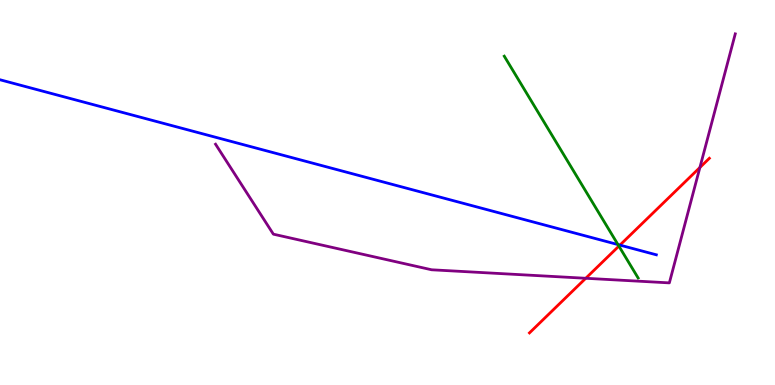[{'lines': ['blue', 'red'], 'intersections': [{'x': 8.0, 'y': 3.63}]}, {'lines': ['green', 'red'], 'intersections': [{'x': 7.99, 'y': 3.61}]}, {'lines': ['purple', 'red'], 'intersections': [{'x': 7.56, 'y': 2.77}, {'x': 9.03, 'y': 5.65}]}, {'lines': ['blue', 'green'], 'intersections': [{'x': 7.97, 'y': 3.65}]}, {'lines': ['blue', 'purple'], 'intersections': []}, {'lines': ['green', 'purple'], 'intersections': []}]